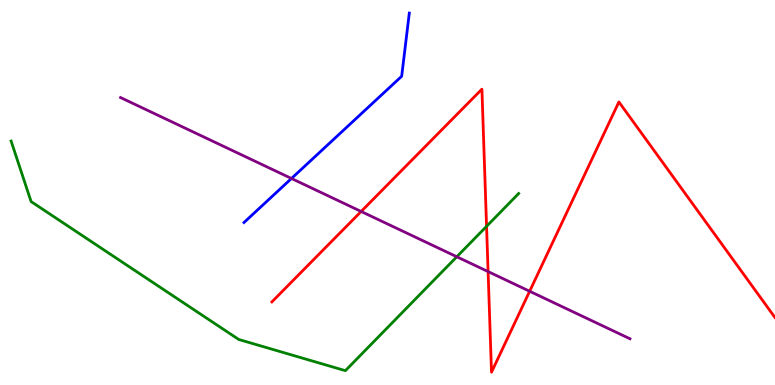[{'lines': ['blue', 'red'], 'intersections': []}, {'lines': ['green', 'red'], 'intersections': [{'x': 6.28, 'y': 4.12}]}, {'lines': ['purple', 'red'], 'intersections': [{'x': 4.66, 'y': 4.51}, {'x': 6.3, 'y': 2.95}, {'x': 6.83, 'y': 2.43}]}, {'lines': ['blue', 'green'], 'intersections': []}, {'lines': ['blue', 'purple'], 'intersections': [{'x': 3.76, 'y': 5.36}]}, {'lines': ['green', 'purple'], 'intersections': [{'x': 5.89, 'y': 3.33}]}]